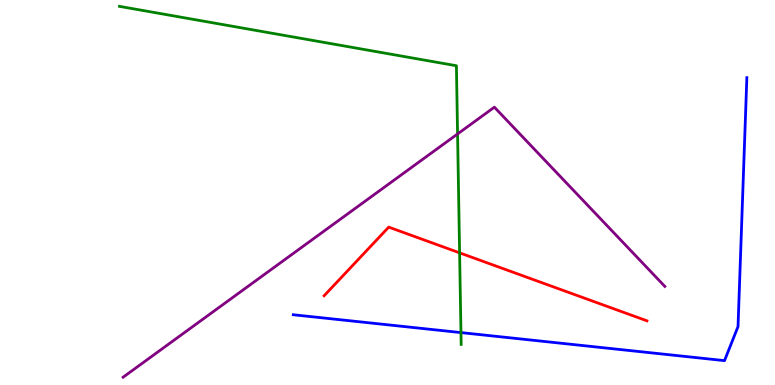[{'lines': ['blue', 'red'], 'intersections': []}, {'lines': ['green', 'red'], 'intersections': [{'x': 5.93, 'y': 3.43}]}, {'lines': ['purple', 'red'], 'intersections': []}, {'lines': ['blue', 'green'], 'intersections': [{'x': 5.95, 'y': 1.36}]}, {'lines': ['blue', 'purple'], 'intersections': []}, {'lines': ['green', 'purple'], 'intersections': [{'x': 5.9, 'y': 6.52}]}]